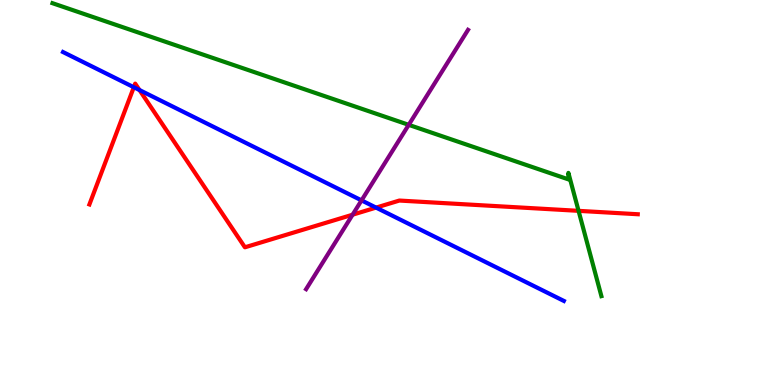[{'lines': ['blue', 'red'], 'intersections': [{'x': 1.73, 'y': 7.73}, {'x': 1.8, 'y': 7.66}, {'x': 4.85, 'y': 4.61}]}, {'lines': ['green', 'red'], 'intersections': [{'x': 7.47, 'y': 4.52}]}, {'lines': ['purple', 'red'], 'intersections': [{'x': 4.55, 'y': 4.42}]}, {'lines': ['blue', 'green'], 'intersections': []}, {'lines': ['blue', 'purple'], 'intersections': [{'x': 4.67, 'y': 4.8}]}, {'lines': ['green', 'purple'], 'intersections': [{'x': 5.27, 'y': 6.76}]}]